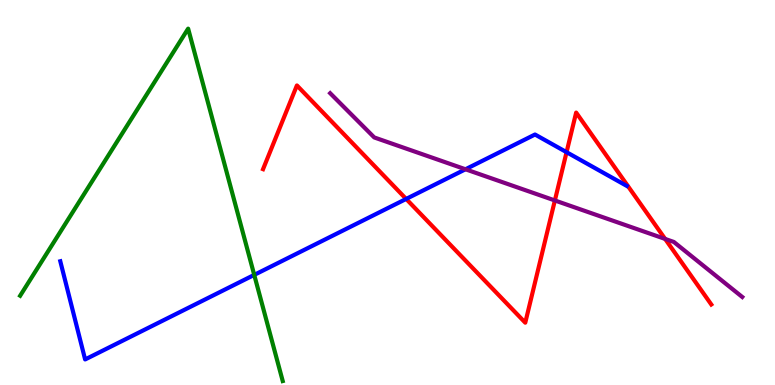[{'lines': ['blue', 'red'], 'intersections': [{'x': 5.24, 'y': 4.83}, {'x': 7.31, 'y': 6.05}]}, {'lines': ['green', 'red'], 'intersections': []}, {'lines': ['purple', 'red'], 'intersections': [{'x': 7.16, 'y': 4.79}, {'x': 8.58, 'y': 3.79}]}, {'lines': ['blue', 'green'], 'intersections': [{'x': 3.28, 'y': 2.86}]}, {'lines': ['blue', 'purple'], 'intersections': [{'x': 6.01, 'y': 5.6}]}, {'lines': ['green', 'purple'], 'intersections': []}]